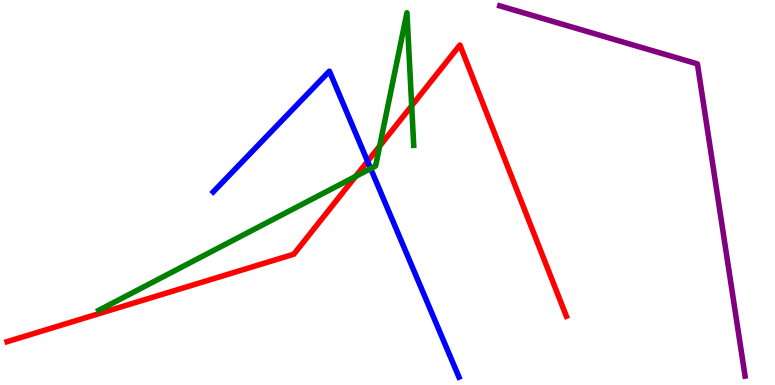[{'lines': ['blue', 'red'], 'intersections': [{'x': 4.74, 'y': 5.81}]}, {'lines': ['green', 'red'], 'intersections': [{'x': 4.59, 'y': 5.42}, {'x': 4.9, 'y': 6.21}, {'x': 5.31, 'y': 7.25}]}, {'lines': ['purple', 'red'], 'intersections': []}, {'lines': ['blue', 'green'], 'intersections': [{'x': 4.78, 'y': 5.62}]}, {'lines': ['blue', 'purple'], 'intersections': []}, {'lines': ['green', 'purple'], 'intersections': []}]